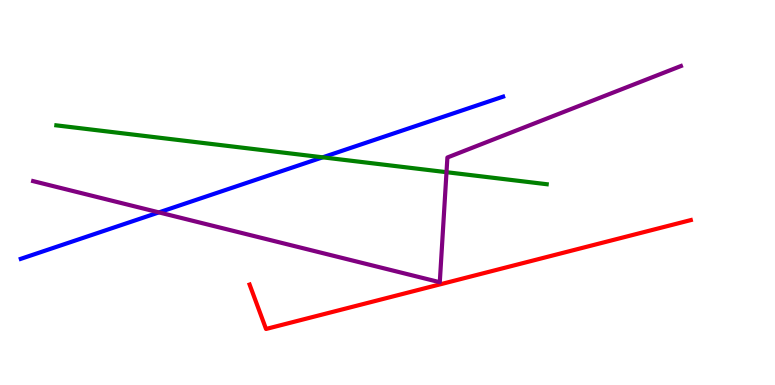[{'lines': ['blue', 'red'], 'intersections': []}, {'lines': ['green', 'red'], 'intersections': []}, {'lines': ['purple', 'red'], 'intersections': []}, {'lines': ['blue', 'green'], 'intersections': [{'x': 4.16, 'y': 5.91}]}, {'lines': ['blue', 'purple'], 'intersections': [{'x': 2.05, 'y': 4.48}]}, {'lines': ['green', 'purple'], 'intersections': [{'x': 5.76, 'y': 5.53}]}]